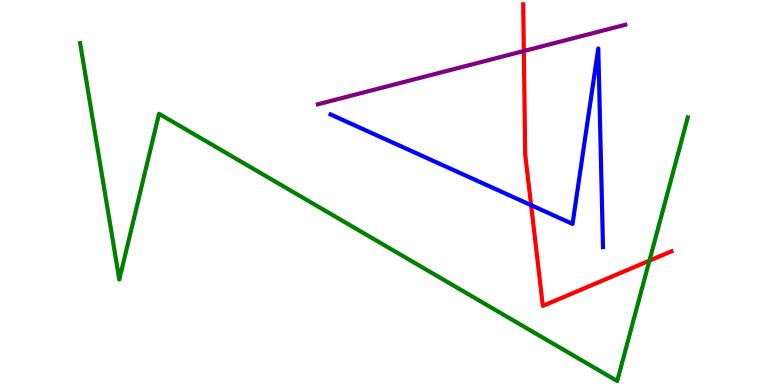[{'lines': ['blue', 'red'], 'intersections': [{'x': 6.85, 'y': 4.67}]}, {'lines': ['green', 'red'], 'intersections': [{'x': 8.38, 'y': 3.23}]}, {'lines': ['purple', 'red'], 'intersections': [{'x': 6.76, 'y': 8.67}]}, {'lines': ['blue', 'green'], 'intersections': []}, {'lines': ['blue', 'purple'], 'intersections': []}, {'lines': ['green', 'purple'], 'intersections': []}]